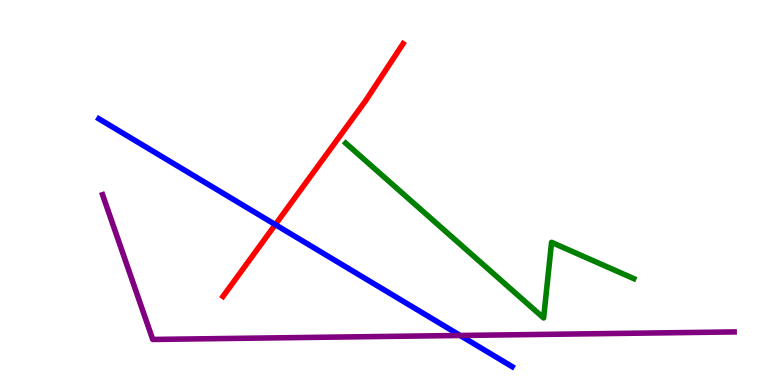[{'lines': ['blue', 'red'], 'intersections': [{'x': 3.55, 'y': 4.17}]}, {'lines': ['green', 'red'], 'intersections': []}, {'lines': ['purple', 'red'], 'intersections': []}, {'lines': ['blue', 'green'], 'intersections': []}, {'lines': ['blue', 'purple'], 'intersections': [{'x': 5.94, 'y': 1.29}]}, {'lines': ['green', 'purple'], 'intersections': []}]